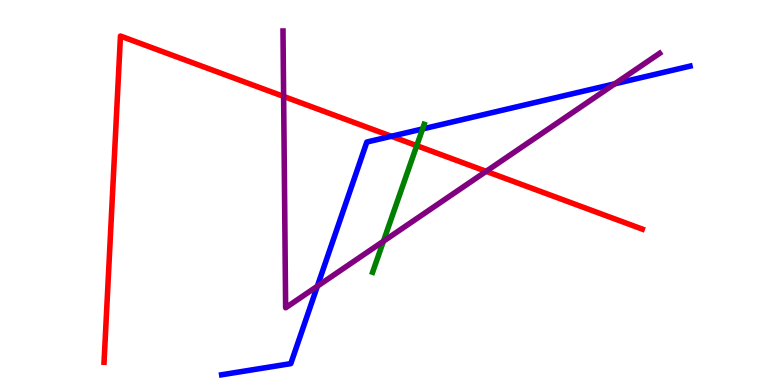[{'lines': ['blue', 'red'], 'intersections': [{'x': 5.05, 'y': 6.46}]}, {'lines': ['green', 'red'], 'intersections': [{'x': 5.38, 'y': 6.22}]}, {'lines': ['purple', 'red'], 'intersections': [{'x': 3.66, 'y': 7.5}, {'x': 6.27, 'y': 5.55}]}, {'lines': ['blue', 'green'], 'intersections': [{'x': 5.45, 'y': 6.65}]}, {'lines': ['blue', 'purple'], 'intersections': [{'x': 4.1, 'y': 2.57}, {'x': 7.93, 'y': 7.82}]}, {'lines': ['green', 'purple'], 'intersections': [{'x': 4.95, 'y': 3.73}]}]